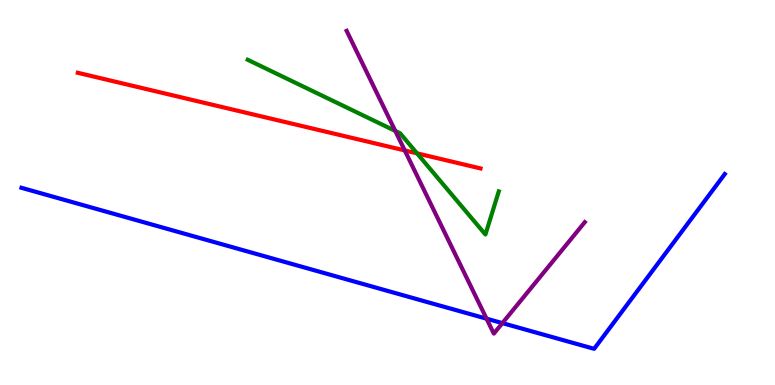[{'lines': ['blue', 'red'], 'intersections': []}, {'lines': ['green', 'red'], 'intersections': [{'x': 5.38, 'y': 6.02}]}, {'lines': ['purple', 'red'], 'intersections': [{'x': 5.22, 'y': 6.09}]}, {'lines': ['blue', 'green'], 'intersections': []}, {'lines': ['blue', 'purple'], 'intersections': [{'x': 6.28, 'y': 1.72}, {'x': 6.48, 'y': 1.61}]}, {'lines': ['green', 'purple'], 'intersections': [{'x': 5.1, 'y': 6.6}]}]